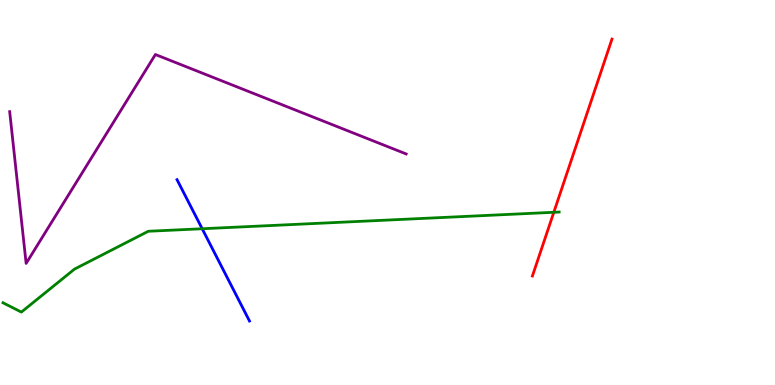[{'lines': ['blue', 'red'], 'intersections': []}, {'lines': ['green', 'red'], 'intersections': [{'x': 7.15, 'y': 4.49}]}, {'lines': ['purple', 'red'], 'intersections': []}, {'lines': ['blue', 'green'], 'intersections': [{'x': 2.61, 'y': 4.06}]}, {'lines': ['blue', 'purple'], 'intersections': []}, {'lines': ['green', 'purple'], 'intersections': []}]